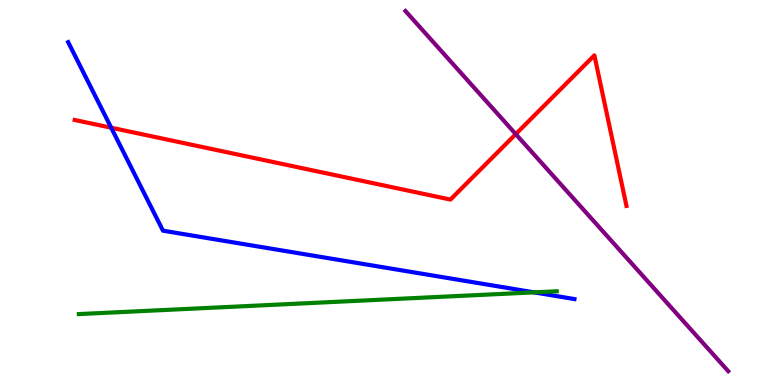[{'lines': ['blue', 'red'], 'intersections': [{'x': 1.43, 'y': 6.68}]}, {'lines': ['green', 'red'], 'intersections': []}, {'lines': ['purple', 'red'], 'intersections': [{'x': 6.66, 'y': 6.52}]}, {'lines': ['blue', 'green'], 'intersections': [{'x': 6.89, 'y': 2.41}]}, {'lines': ['blue', 'purple'], 'intersections': []}, {'lines': ['green', 'purple'], 'intersections': []}]